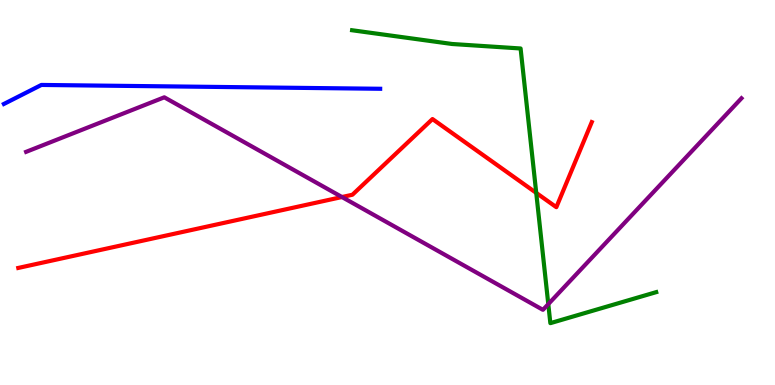[{'lines': ['blue', 'red'], 'intersections': []}, {'lines': ['green', 'red'], 'intersections': [{'x': 6.92, 'y': 4.99}]}, {'lines': ['purple', 'red'], 'intersections': [{'x': 4.41, 'y': 4.88}]}, {'lines': ['blue', 'green'], 'intersections': []}, {'lines': ['blue', 'purple'], 'intersections': []}, {'lines': ['green', 'purple'], 'intersections': [{'x': 7.07, 'y': 2.1}]}]